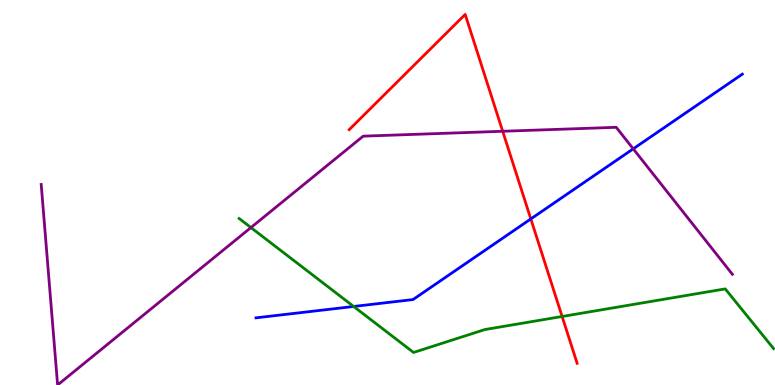[{'lines': ['blue', 'red'], 'intersections': [{'x': 6.85, 'y': 4.31}]}, {'lines': ['green', 'red'], 'intersections': [{'x': 7.25, 'y': 1.78}]}, {'lines': ['purple', 'red'], 'intersections': [{'x': 6.49, 'y': 6.59}]}, {'lines': ['blue', 'green'], 'intersections': [{'x': 4.56, 'y': 2.04}]}, {'lines': ['blue', 'purple'], 'intersections': [{'x': 8.17, 'y': 6.13}]}, {'lines': ['green', 'purple'], 'intersections': [{'x': 3.24, 'y': 4.09}]}]